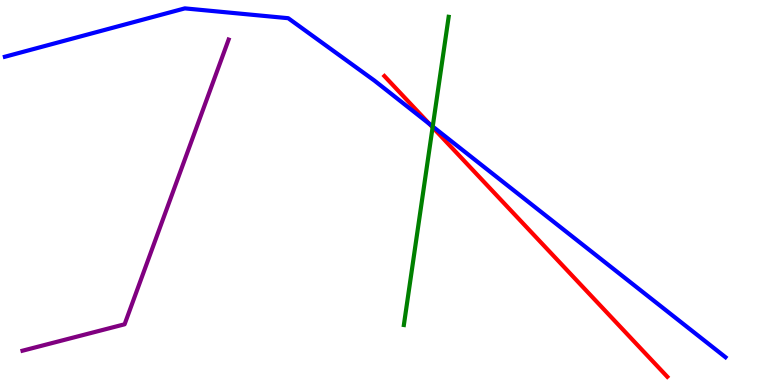[{'lines': ['blue', 'red'], 'intersections': [{'x': 5.54, 'y': 6.78}]}, {'lines': ['green', 'red'], 'intersections': [{'x': 5.58, 'y': 6.69}]}, {'lines': ['purple', 'red'], 'intersections': []}, {'lines': ['blue', 'green'], 'intersections': [{'x': 5.58, 'y': 6.71}]}, {'lines': ['blue', 'purple'], 'intersections': []}, {'lines': ['green', 'purple'], 'intersections': []}]